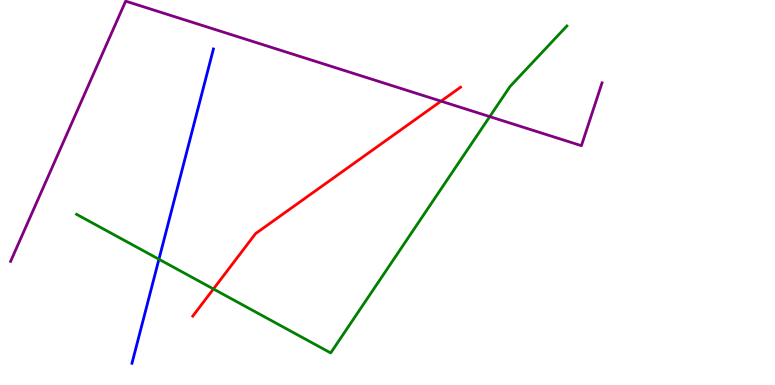[{'lines': ['blue', 'red'], 'intersections': []}, {'lines': ['green', 'red'], 'intersections': [{'x': 2.75, 'y': 2.49}]}, {'lines': ['purple', 'red'], 'intersections': [{'x': 5.69, 'y': 7.37}]}, {'lines': ['blue', 'green'], 'intersections': [{'x': 2.05, 'y': 3.27}]}, {'lines': ['blue', 'purple'], 'intersections': []}, {'lines': ['green', 'purple'], 'intersections': [{'x': 6.32, 'y': 6.97}]}]